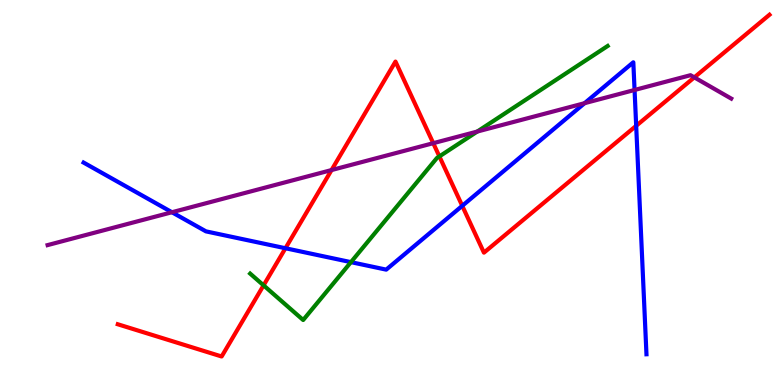[{'lines': ['blue', 'red'], 'intersections': [{'x': 3.68, 'y': 3.55}, {'x': 5.96, 'y': 4.65}, {'x': 8.21, 'y': 6.73}]}, {'lines': ['green', 'red'], 'intersections': [{'x': 3.4, 'y': 2.59}, {'x': 5.67, 'y': 5.94}]}, {'lines': ['purple', 'red'], 'intersections': [{'x': 4.28, 'y': 5.58}, {'x': 5.59, 'y': 6.28}, {'x': 8.96, 'y': 7.99}]}, {'lines': ['blue', 'green'], 'intersections': [{'x': 4.53, 'y': 3.19}]}, {'lines': ['blue', 'purple'], 'intersections': [{'x': 2.22, 'y': 4.49}, {'x': 7.54, 'y': 7.32}, {'x': 8.19, 'y': 7.66}]}, {'lines': ['green', 'purple'], 'intersections': [{'x': 6.16, 'y': 6.58}]}]